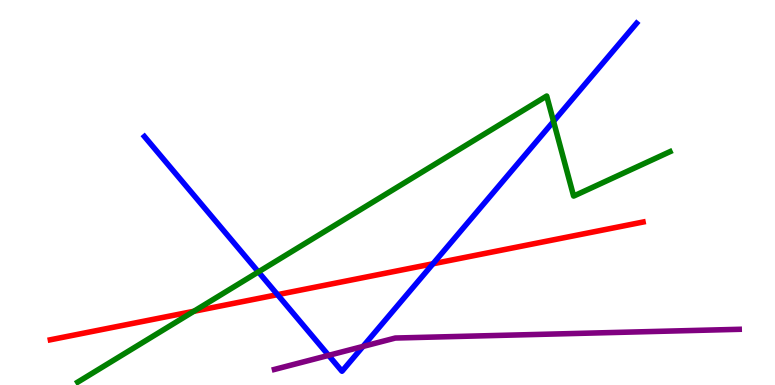[{'lines': ['blue', 'red'], 'intersections': [{'x': 3.58, 'y': 2.35}, {'x': 5.59, 'y': 3.15}]}, {'lines': ['green', 'red'], 'intersections': [{'x': 2.5, 'y': 1.91}]}, {'lines': ['purple', 'red'], 'intersections': []}, {'lines': ['blue', 'green'], 'intersections': [{'x': 3.33, 'y': 2.94}, {'x': 7.14, 'y': 6.85}]}, {'lines': ['blue', 'purple'], 'intersections': [{'x': 4.24, 'y': 0.77}, {'x': 4.68, 'y': 1.0}]}, {'lines': ['green', 'purple'], 'intersections': []}]